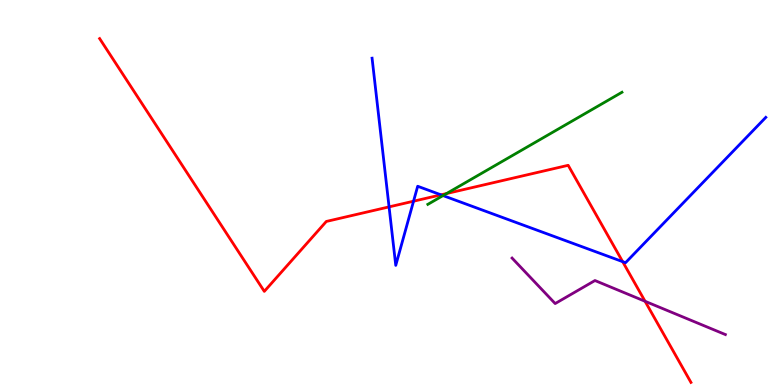[{'lines': ['blue', 'red'], 'intersections': [{'x': 5.02, 'y': 4.63}, {'x': 5.34, 'y': 4.77}, {'x': 5.69, 'y': 4.94}, {'x': 8.03, 'y': 3.2}]}, {'lines': ['green', 'red'], 'intersections': [{'x': 5.76, 'y': 4.97}]}, {'lines': ['purple', 'red'], 'intersections': [{'x': 8.32, 'y': 2.17}]}, {'lines': ['blue', 'green'], 'intersections': [{'x': 5.72, 'y': 4.92}]}, {'lines': ['blue', 'purple'], 'intersections': []}, {'lines': ['green', 'purple'], 'intersections': []}]